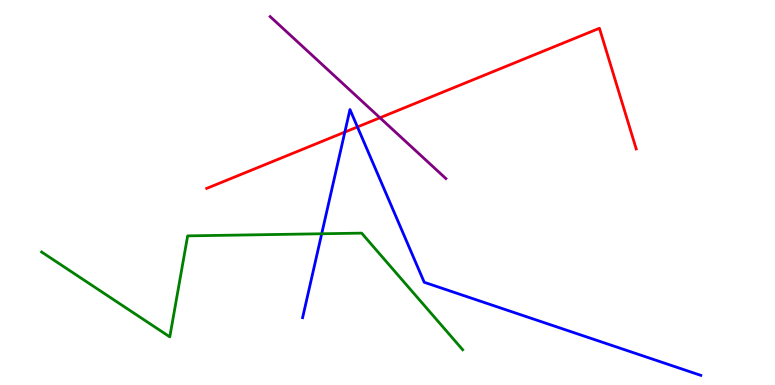[{'lines': ['blue', 'red'], 'intersections': [{'x': 4.45, 'y': 6.57}, {'x': 4.61, 'y': 6.7}]}, {'lines': ['green', 'red'], 'intersections': []}, {'lines': ['purple', 'red'], 'intersections': [{'x': 4.9, 'y': 6.94}]}, {'lines': ['blue', 'green'], 'intersections': [{'x': 4.15, 'y': 3.93}]}, {'lines': ['blue', 'purple'], 'intersections': []}, {'lines': ['green', 'purple'], 'intersections': []}]